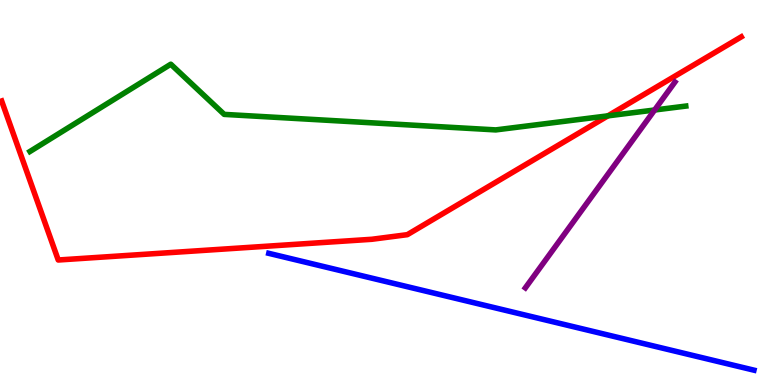[{'lines': ['blue', 'red'], 'intersections': []}, {'lines': ['green', 'red'], 'intersections': [{'x': 7.84, 'y': 6.99}]}, {'lines': ['purple', 'red'], 'intersections': []}, {'lines': ['blue', 'green'], 'intersections': []}, {'lines': ['blue', 'purple'], 'intersections': []}, {'lines': ['green', 'purple'], 'intersections': [{'x': 8.45, 'y': 7.14}]}]